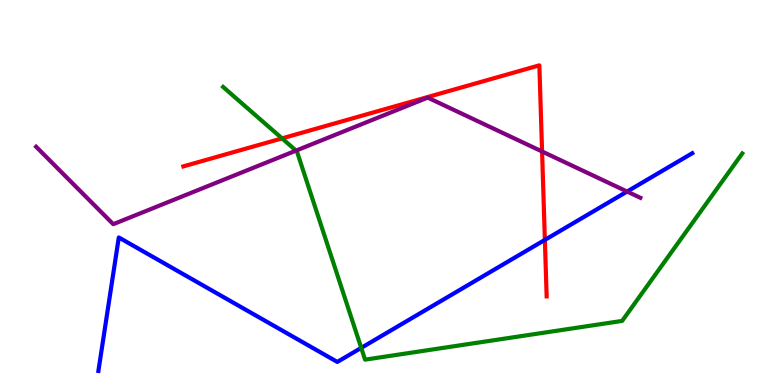[{'lines': ['blue', 'red'], 'intersections': [{'x': 7.03, 'y': 3.77}]}, {'lines': ['green', 'red'], 'intersections': [{'x': 3.64, 'y': 6.41}]}, {'lines': ['purple', 'red'], 'intersections': [{'x': 6.99, 'y': 6.07}]}, {'lines': ['blue', 'green'], 'intersections': [{'x': 4.66, 'y': 0.964}]}, {'lines': ['blue', 'purple'], 'intersections': [{'x': 8.09, 'y': 5.02}]}, {'lines': ['green', 'purple'], 'intersections': [{'x': 3.82, 'y': 6.09}]}]